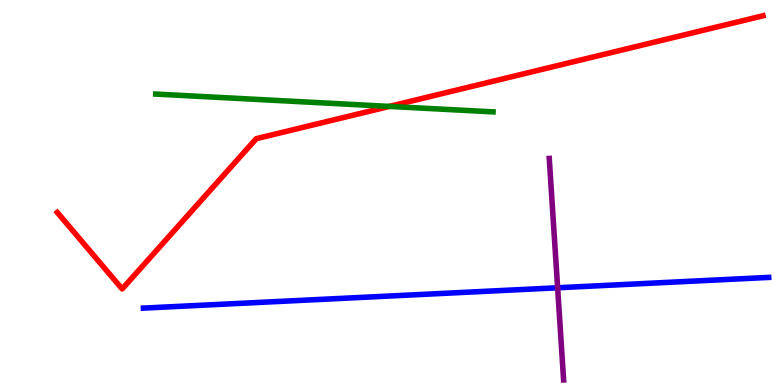[{'lines': ['blue', 'red'], 'intersections': []}, {'lines': ['green', 'red'], 'intersections': [{'x': 5.02, 'y': 7.24}]}, {'lines': ['purple', 'red'], 'intersections': []}, {'lines': ['blue', 'green'], 'intersections': []}, {'lines': ['blue', 'purple'], 'intersections': [{'x': 7.2, 'y': 2.53}]}, {'lines': ['green', 'purple'], 'intersections': []}]